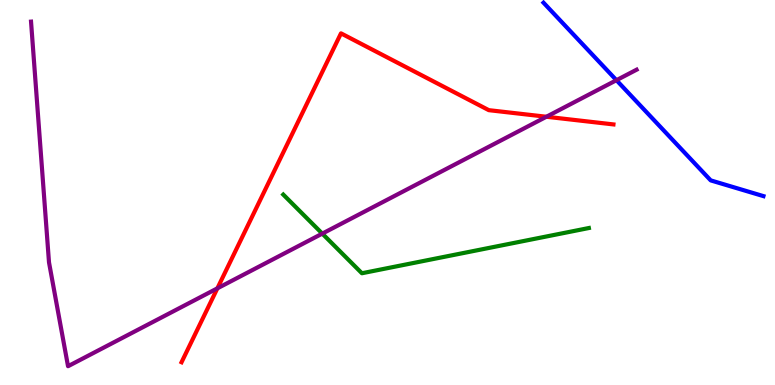[{'lines': ['blue', 'red'], 'intersections': []}, {'lines': ['green', 'red'], 'intersections': []}, {'lines': ['purple', 'red'], 'intersections': [{'x': 2.8, 'y': 2.51}, {'x': 7.05, 'y': 6.97}]}, {'lines': ['blue', 'green'], 'intersections': []}, {'lines': ['blue', 'purple'], 'intersections': [{'x': 7.95, 'y': 7.92}]}, {'lines': ['green', 'purple'], 'intersections': [{'x': 4.16, 'y': 3.93}]}]